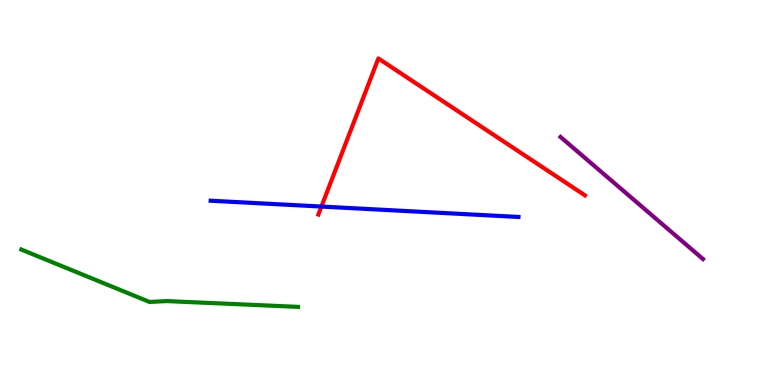[{'lines': ['blue', 'red'], 'intersections': [{'x': 4.15, 'y': 4.63}]}, {'lines': ['green', 'red'], 'intersections': []}, {'lines': ['purple', 'red'], 'intersections': []}, {'lines': ['blue', 'green'], 'intersections': []}, {'lines': ['blue', 'purple'], 'intersections': []}, {'lines': ['green', 'purple'], 'intersections': []}]